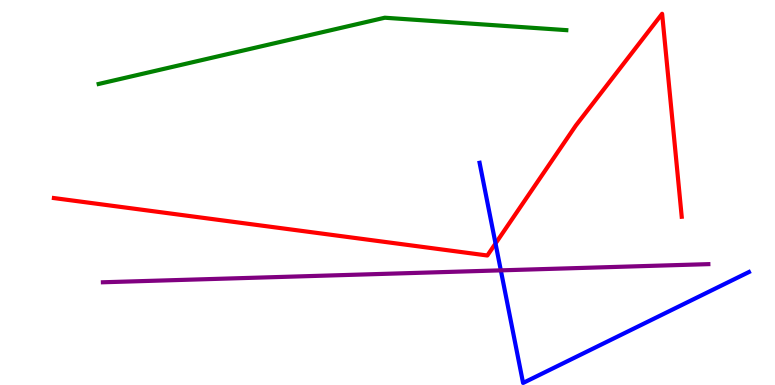[{'lines': ['blue', 'red'], 'intersections': [{'x': 6.39, 'y': 3.68}]}, {'lines': ['green', 'red'], 'intersections': []}, {'lines': ['purple', 'red'], 'intersections': []}, {'lines': ['blue', 'green'], 'intersections': []}, {'lines': ['blue', 'purple'], 'intersections': [{'x': 6.46, 'y': 2.98}]}, {'lines': ['green', 'purple'], 'intersections': []}]